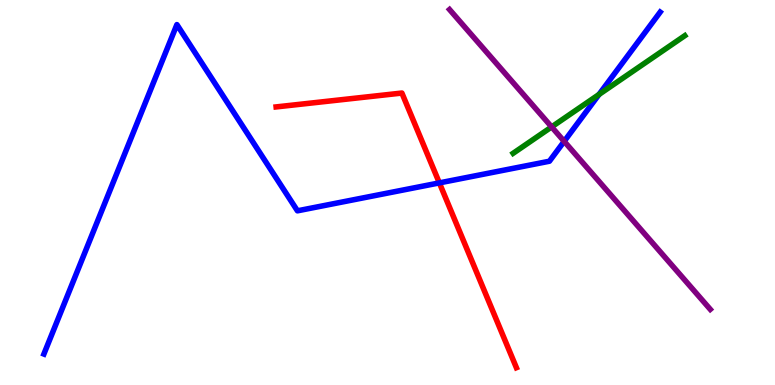[{'lines': ['blue', 'red'], 'intersections': [{'x': 5.67, 'y': 5.25}]}, {'lines': ['green', 'red'], 'intersections': []}, {'lines': ['purple', 'red'], 'intersections': []}, {'lines': ['blue', 'green'], 'intersections': [{'x': 7.73, 'y': 7.55}]}, {'lines': ['blue', 'purple'], 'intersections': [{'x': 7.28, 'y': 6.33}]}, {'lines': ['green', 'purple'], 'intersections': [{'x': 7.12, 'y': 6.7}]}]